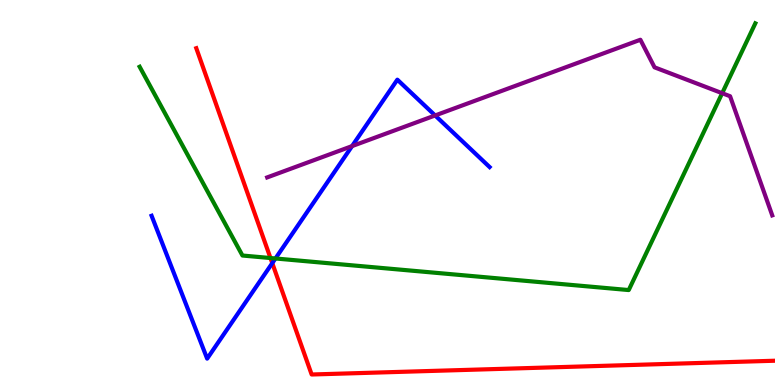[{'lines': ['blue', 'red'], 'intersections': [{'x': 3.51, 'y': 3.17}]}, {'lines': ['green', 'red'], 'intersections': [{'x': 3.49, 'y': 3.3}]}, {'lines': ['purple', 'red'], 'intersections': []}, {'lines': ['blue', 'green'], 'intersections': [{'x': 3.55, 'y': 3.29}]}, {'lines': ['blue', 'purple'], 'intersections': [{'x': 4.54, 'y': 6.2}, {'x': 5.61, 'y': 7.0}]}, {'lines': ['green', 'purple'], 'intersections': [{'x': 9.32, 'y': 7.58}]}]